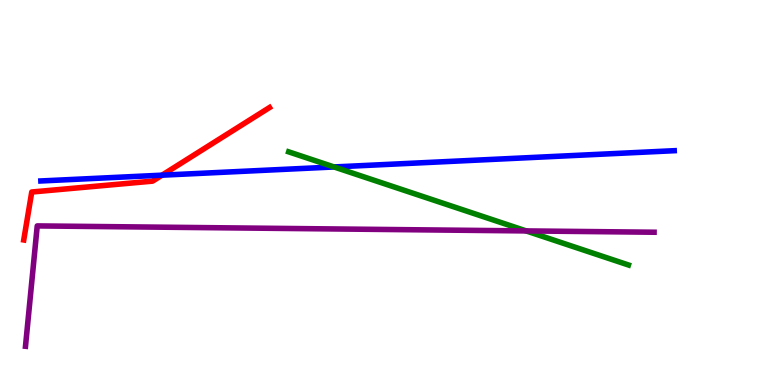[{'lines': ['blue', 'red'], 'intersections': [{'x': 2.09, 'y': 5.45}]}, {'lines': ['green', 'red'], 'intersections': []}, {'lines': ['purple', 'red'], 'intersections': []}, {'lines': ['blue', 'green'], 'intersections': [{'x': 4.31, 'y': 5.66}]}, {'lines': ['blue', 'purple'], 'intersections': []}, {'lines': ['green', 'purple'], 'intersections': [{'x': 6.79, 'y': 4.0}]}]